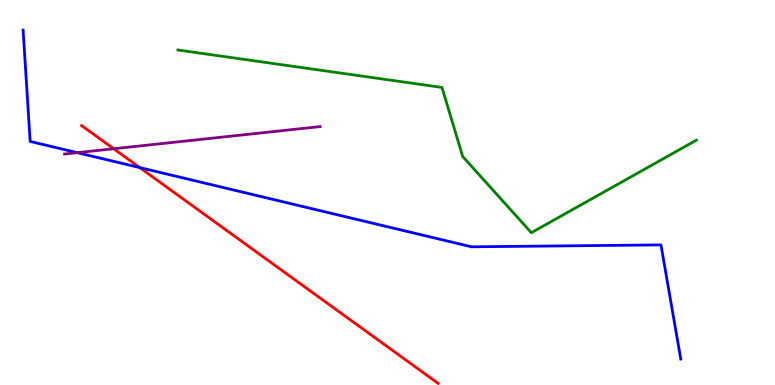[{'lines': ['blue', 'red'], 'intersections': [{'x': 1.8, 'y': 5.65}]}, {'lines': ['green', 'red'], 'intersections': []}, {'lines': ['purple', 'red'], 'intersections': [{'x': 1.47, 'y': 6.14}]}, {'lines': ['blue', 'green'], 'intersections': []}, {'lines': ['blue', 'purple'], 'intersections': [{'x': 0.997, 'y': 6.03}]}, {'lines': ['green', 'purple'], 'intersections': []}]